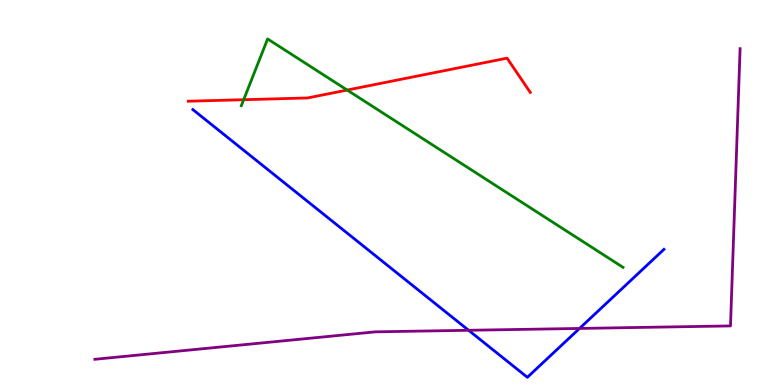[{'lines': ['blue', 'red'], 'intersections': []}, {'lines': ['green', 'red'], 'intersections': [{'x': 3.14, 'y': 7.41}, {'x': 4.48, 'y': 7.66}]}, {'lines': ['purple', 'red'], 'intersections': []}, {'lines': ['blue', 'green'], 'intersections': []}, {'lines': ['blue', 'purple'], 'intersections': [{'x': 6.05, 'y': 1.42}, {'x': 7.48, 'y': 1.47}]}, {'lines': ['green', 'purple'], 'intersections': []}]